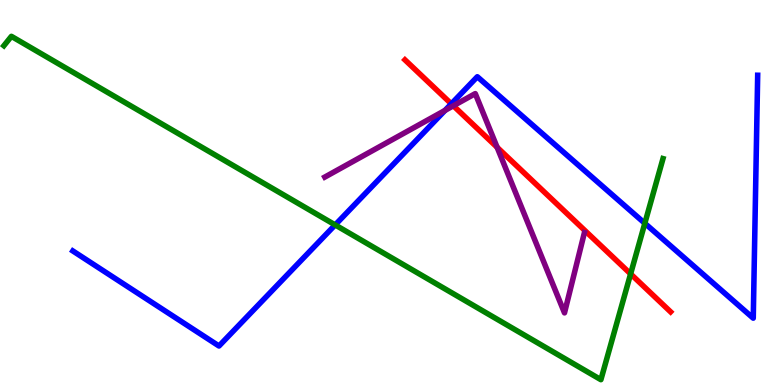[{'lines': ['blue', 'red'], 'intersections': [{'x': 5.82, 'y': 7.3}]}, {'lines': ['green', 'red'], 'intersections': [{'x': 8.14, 'y': 2.89}]}, {'lines': ['purple', 'red'], 'intersections': [{'x': 5.85, 'y': 7.25}, {'x': 6.41, 'y': 6.17}]}, {'lines': ['blue', 'green'], 'intersections': [{'x': 4.32, 'y': 4.16}, {'x': 8.32, 'y': 4.2}]}, {'lines': ['blue', 'purple'], 'intersections': [{'x': 5.74, 'y': 7.13}]}, {'lines': ['green', 'purple'], 'intersections': []}]